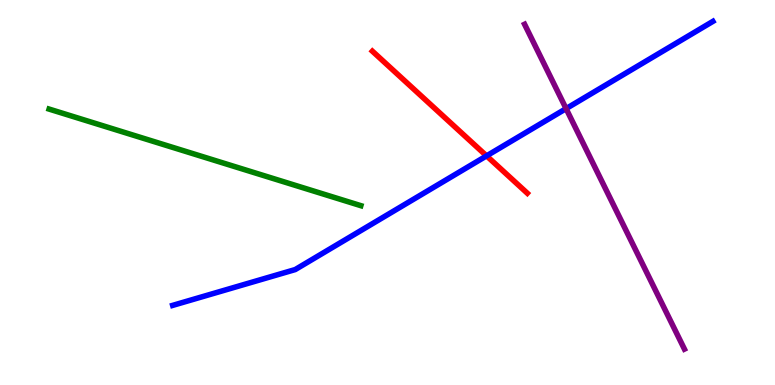[{'lines': ['blue', 'red'], 'intersections': [{'x': 6.28, 'y': 5.95}]}, {'lines': ['green', 'red'], 'intersections': []}, {'lines': ['purple', 'red'], 'intersections': []}, {'lines': ['blue', 'green'], 'intersections': []}, {'lines': ['blue', 'purple'], 'intersections': [{'x': 7.3, 'y': 7.18}]}, {'lines': ['green', 'purple'], 'intersections': []}]